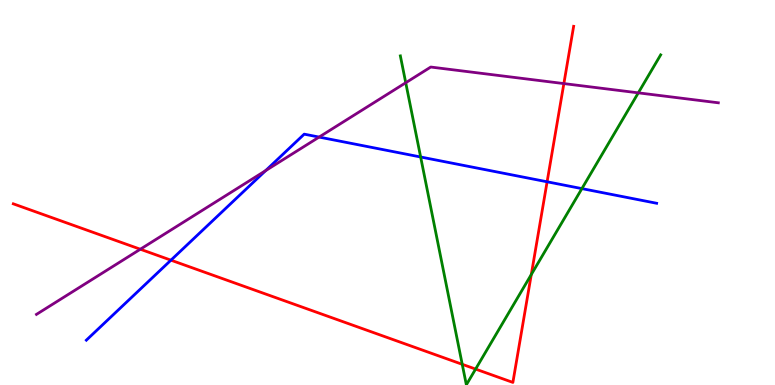[{'lines': ['blue', 'red'], 'intersections': [{'x': 2.21, 'y': 3.24}, {'x': 7.06, 'y': 5.28}]}, {'lines': ['green', 'red'], 'intersections': [{'x': 5.96, 'y': 0.537}, {'x': 6.14, 'y': 0.413}, {'x': 6.86, 'y': 2.87}]}, {'lines': ['purple', 'red'], 'intersections': [{'x': 1.81, 'y': 3.53}, {'x': 7.28, 'y': 7.83}]}, {'lines': ['blue', 'green'], 'intersections': [{'x': 5.43, 'y': 5.92}, {'x': 7.51, 'y': 5.1}]}, {'lines': ['blue', 'purple'], 'intersections': [{'x': 3.43, 'y': 5.57}, {'x': 4.12, 'y': 6.44}]}, {'lines': ['green', 'purple'], 'intersections': [{'x': 5.24, 'y': 7.85}, {'x': 8.24, 'y': 7.59}]}]